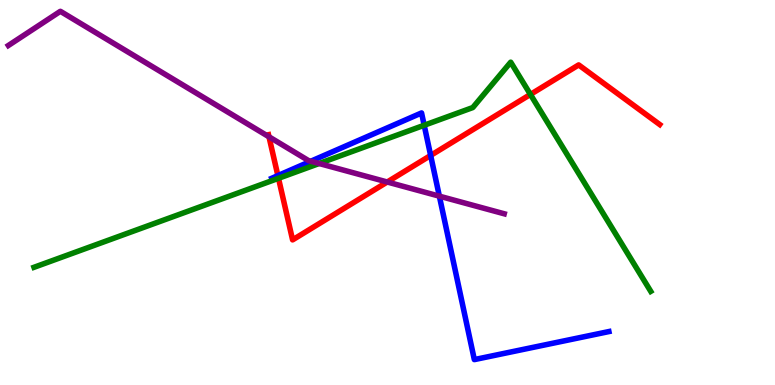[{'lines': ['blue', 'red'], 'intersections': [{'x': 3.59, 'y': 5.44}, {'x': 5.56, 'y': 5.96}]}, {'lines': ['green', 'red'], 'intersections': [{'x': 3.59, 'y': 5.37}, {'x': 6.84, 'y': 7.55}]}, {'lines': ['purple', 'red'], 'intersections': [{'x': 3.47, 'y': 6.45}, {'x': 5.0, 'y': 5.27}]}, {'lines': ['blue', 'green'], 'intersections': [{'x': 5.47, 'y': 6.75}]}, {'lines': ['blue', 'purple'], 'intersections': [{'x': 4.01, 'y': 5.81}, {'x': 5.67, 'y': 4.9}]}, {'lines': ['green', 'purple'], 'intersections': [{'x': 4.12, 'y': 5.75}]}]